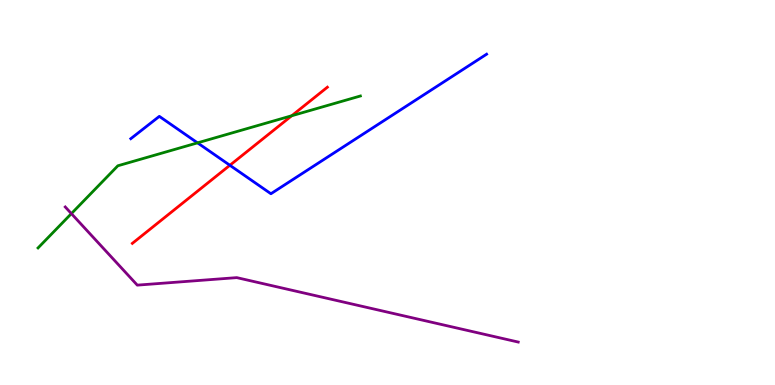[{'lines': ['blue', 'red'], 'intersections': [{'x': 2.97, 'y': 5.71}]}, {'lines': ['green', 'red'], 'intersections': [{'x': 3.76, 'y': 6.99}]}, {'lines': ['purple', 'red'], 'intersections': []}, {'lines': ['blue', 'green'], 'intersections': [{'x': 2.55, 'y': 6.29}]}, {'lines': ['blue', 'purple'], 'intersections': []}, {'lines': ['green', 'purple'], 'intersections': [{'x': 0.921, 'y': 4.45}]}]